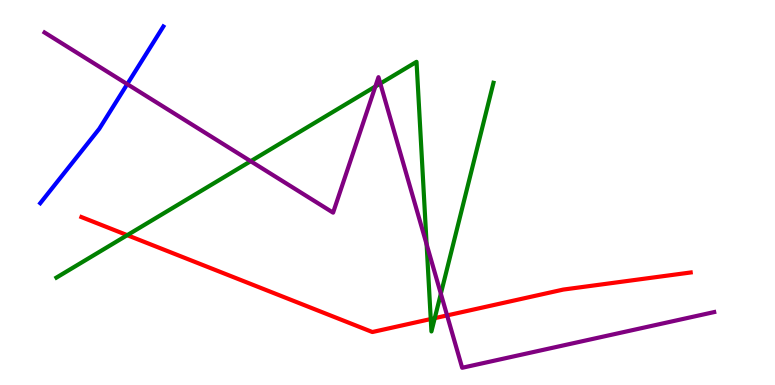[{'lines': ['blue', 'red'], 'intersections': []}, {'lines': ['green', 'red'], 'intersections': [{'x': 1.64, 'y': 3.89}, {'x': 5.56, 'y': 1.71}, {'x': 5.61, 'y': 1.74}]}, {'lines': ['purple', 'red'], 'intersections': [{'x': 5.77, 'y': 1.81}]}, {'lines': ['blue', 'green'], 'intersections': []}, {'lines': ['blue', 'purple'], 'intersections': [{'x': 1.64, 'y': 7.81}]}, {'lines': ['green', 'purple'], 'intersections': [{'x': 3.23, 'y': 5.81}, {'x': 4.84, 'y': 7.75}, {'x': 4.91, 'y': 7.83}, {'x': 5.5, 'y': 3.65}, {'x': 5.69, 'y': 2.37}]}]